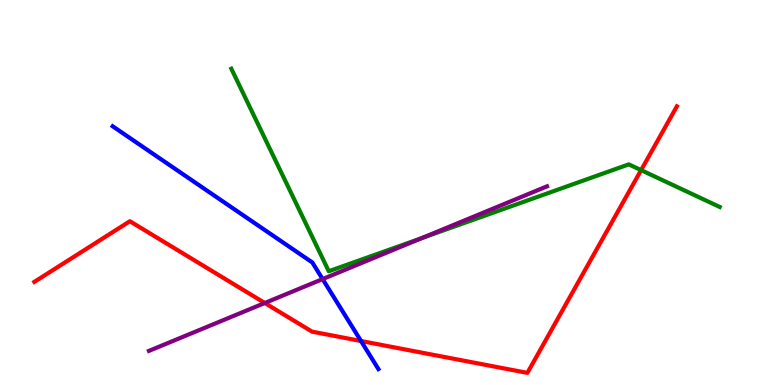[{'lines': ['blue', 'red'], 'intersections': [{'x': 4.66, 'y': 1.14}]}, {'lines': ['green', 'red'], 'intersections': [{'x': 8.27, 'y': 5.58}]}, {'lines': ['purple', 'red'], 'intersections': [{'x': 3.42, 'y': 2.13}]}, {'lines': ['blue', 'green'], 'intersections': []}, {'lines': ['blue', 'purple'], 'intersections': [{'x': 4.16, 'y': 2.75}]}, {'lines': ['green', 'purple'], 'intersections': [{'x': 5.44, 'y': 3.81}]}]